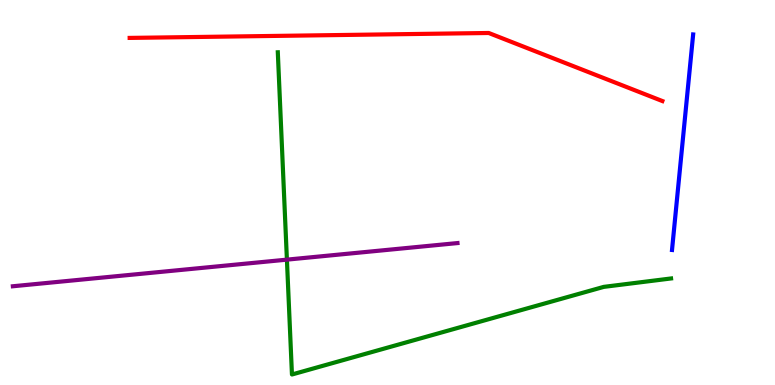[{'lines': ['blue', 'red'], 'intersections': []}, {'lines': ['green', 'red'], 'intersections': []}, {'lines': ['purple', 'red'], 'intersections': []}, {'lines': ['blue', 'green'], 'intersections': []}, {'lines': ['blue', 'purple'], 'intersections': []}, {'lines': ['green', 'purple'], 'intersections': [{'x': 3.7, 'y': 3.26}]}]